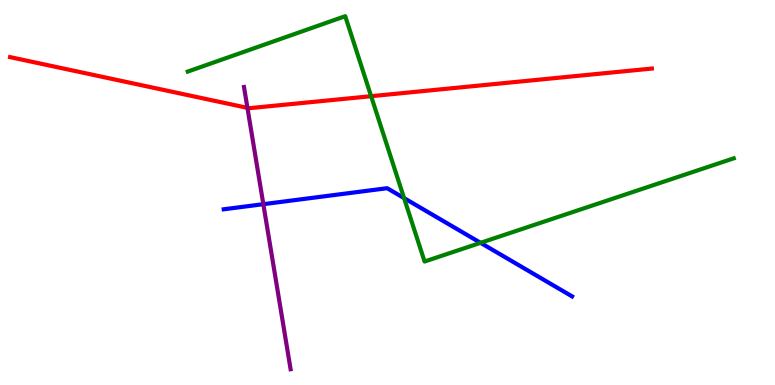[{'lines': ['blue', 'red'], 'intersections': []}, {'lines': ['green', 'red'], 'intersections': [{'x': 4.79, 'y': 7.5}]}, {'lines': ['purple', 'red'], 'intersections': [{'x': 3.19, 'y': 7.2}]}, {'lines': ['blue', 'green'], 'intersections': [{'x': 5.21, 'y': 4.85}, {'x': 6.2, 'y': 3.69}]}, {'lines': ['blue', 'purple'], 'intersections': [{'x': 3.4, 'y': 4.7}]}, {'lines': ['green', 'purple'], 'intersections': []}]